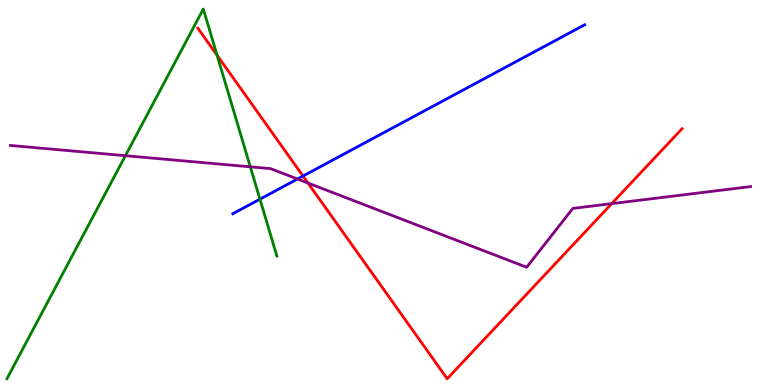[{'lines': ['blue', 'red'], 'intersections': [{'x': 3.91, 'y': 5.43}]}, {'lines': ['green', 'red'], 'intersections': [{'x': 2.8, 'y': 8.57}]}, {'lines': ['purple', 'red'], 'intersections': [{'x': 3.97, 'y': 5.25}, {'x': 7.89, 'y': 4.71}]}, {'lines': ['blue', 'green'], 'intersections': [{'x': 3.35, 'y': 4.83}]}, {'lines': ['blue', 'purple'], 'intersections': [{'x': 3.84, 'y': 5.35}]}, {'lines': ['green', 'purple'], 'intersections': [{'x': 1.62, 'y': 5.96}, {'x': 3.23, 'y': 5.67}]}]